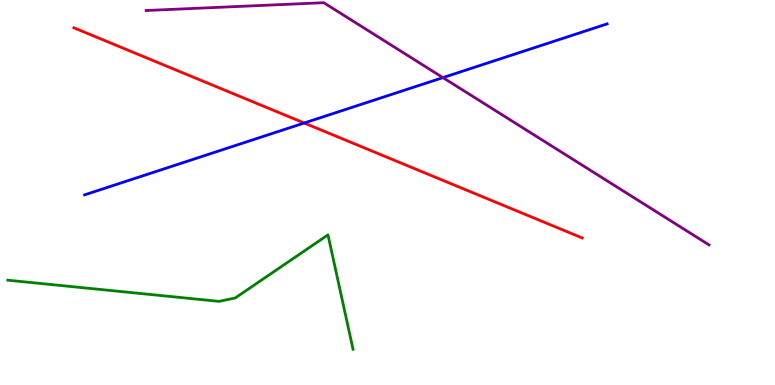[{'lines': ['blue', 'red'], 'intersections': [{'x': 3.92, 'y': 6.8}]}, {'lines': ['green', 'red'], 'intersections': []}, {'lines': ['purple', 'red'], 'intersections': []}, {'lines': ['blue', 'green'], 'intersections': []}, {'lines': ['blue', 'purple'], 'intersections': [{'x': 5.72, 'y': 7.98}]}, {'lines': ['green', 'purple'], 'intersections': []}]